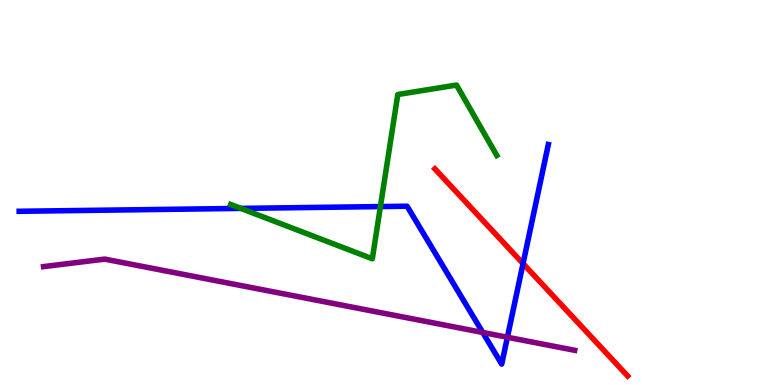[{'lines': ['blue', 'red'], 'intersections': [{'x': 6.75, 'y': 3.15}]}, {'lines': ['green', 'red'], 'intersections': []}, {'lines': ['purple', 'red'], 'intersections': []}, {'lines': ['blue', 'green'], 'intersections': [{'x': 3.11, 'y': 4.59}, {'x': 4.91, 'y': 4.63}]}, {'lines': ['blue', 'purple'], 'intersections': [{'x': 6.23, 'y': 1.36}, {'x': 6.55, 'y': 1.24}]}, {'lines': ['green', 'purple'], 'intersections': []}]